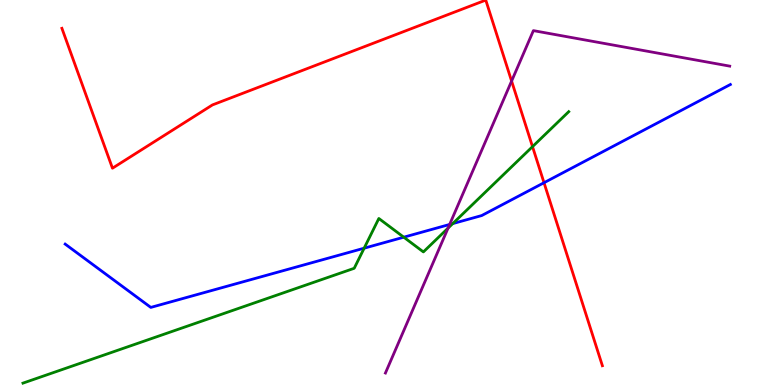[{'lines': ['blue', 'red'], 'intersections': [{'x': 7.02, 'y': 5.25}]}, {'lines': ['green', 'red'], 'intersections': [{'x': 6.87, 'y': 6.19}]}, {'lines': ['purple', 'red'], 'intersections': [{'x': 6.6, 'y': 7.89}]}, {'lines': ['blue', 'green'], 'intersections': [{'x': 4.7, 'y': 3.55}, {'x': 5.21, 'y': 3.84}, {'x': 5.84, 'y': 4.19}]}, {'lines': ['blue', 'purple'], 'intersections': [{'x': 5.8, 'y': 4.17}]}, {'lines': ['green', 'purple'], 'intersections': [{'x': 5.78, 'y': 4.07}]}]